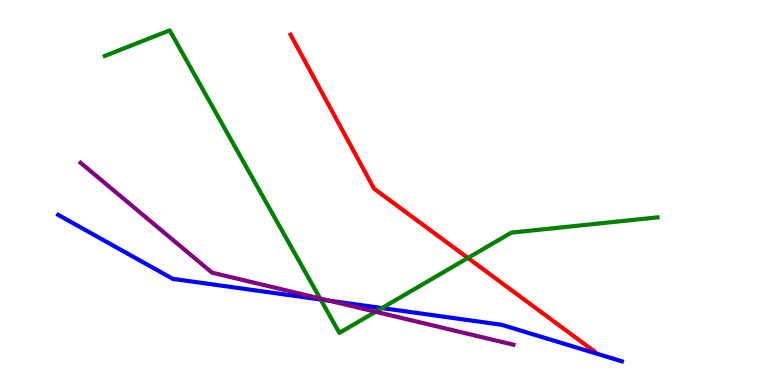[{'lines': ['blue', 'red'], 'intersections': []}, {'lines': ['green', 'red'], 'intersections': [{'x': 6.04, 'y': 3.3}]}, {'lines': ['purple', 'red'], 'intersections': []}, {'lines': ['blue', 'green'], 'intersections': [{'x': 4.14, 'y': 2.22}, {'x': 4.93, 'y': 2.0}]}, {'lines': ['blue', 'purple'], 'intersections': [{'x': 4.25, 'y': 2.19}]}, {'lines': ['green', 'purple'], 'intersections': [{'x': 4.13, 'y': 2.25}, {'x': 4.85, 'y': 1.9}]}]